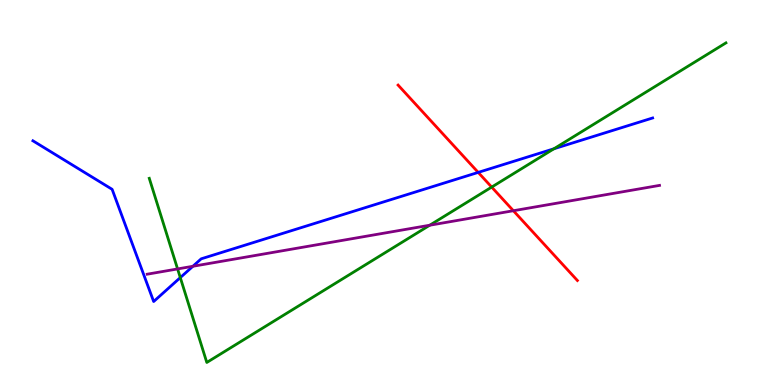[{'lines': ['blue', 'red'], 'intersections': [{'x': 6.17, 'y': 5.52}]}, {'lines': ['green', 'red'], 'intersections': [{'x': 6.34, 'y': 5.14}]}, {'lines': ['purple', 'red'], 'intersections': [{'x': 6.62, 'y': 4.53}]}, {'lines': ['blue', 'green'], 'intersections': [{'x': 2.33, 'y': 2.79}, {'x': 7.15, 'y': 6.14}]}, {'lines': ['blue', 'purple'], 'intersections': [{'x': 2.49, 'y': 3.08}]}, {'lines': ['green', 'purple'], 'intersections': [{'x': 2.29, 'y': 3.01}, {'x': 5.54, 'y': 4.15}]}]